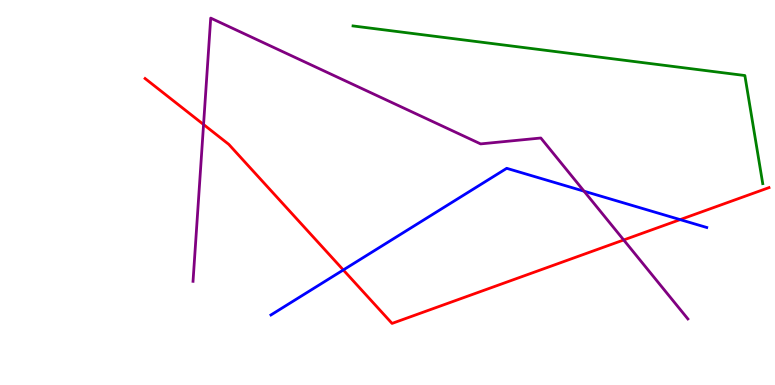[{'lines': ['blue', 'red'], 'intersections': [{'x': 4.43, 'y': 2.99}, {'x': 8.78, 'y': 4.3}]}, {'lines': ['green', 'red'], 'intersections': []}, {'lines': ['purple', 'red'], 'intersections': [{'x': 2.63, 'y': 6.77}, {'x': 8.05, 'y': 3.77}]}, {'lines': ['blue', 'green'], 'intersections': []}, {'lines': ['blue', 'purple'], 'intersections': [{'x': 7.54, 'y': 5.03}]}, {'lines': ['green', 'purple'], 'intersections': []}]